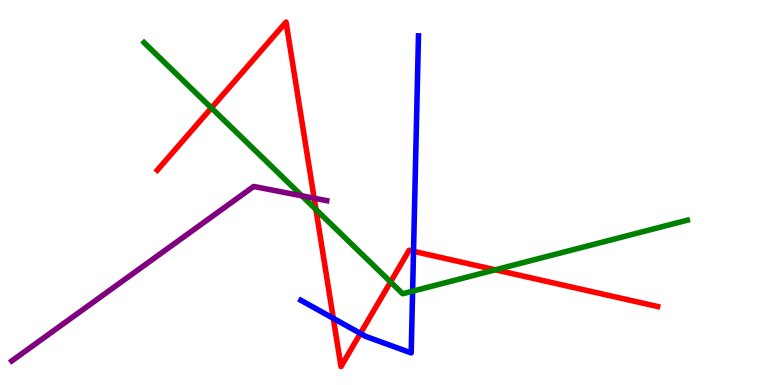[{'lines': ['blue', 'red'], 'intersections': [{'x': 4.3, 'y': 1.73}, {'x': 4.65, 'y': 1.34}, {'x': 5.34, 'y': 3.47}]}, {'lines': ['green', 'red'], 'intersections': [{'x': 2.73, 'y': 7.2}, {'x': 4.08, 'y': 4.56}, {'x': 5.04, 'y': 2.68}, {'x': 6.39, 'y': 2.99}]}, {'lines': ['purple', 'red'], 'intersections': [{'x': 4.05, 'y': 4.85}]}, {'lines': ['blue', 'green'], 'intersections': [{'x': 5.32, 'y': 2.44}]}, {'lines': ['blue', 'purple'], 'intersections': []}, {'lines': ['green', 'purple'], 'intersections': [{'x': 3.9, 'y': 4.91}]}]